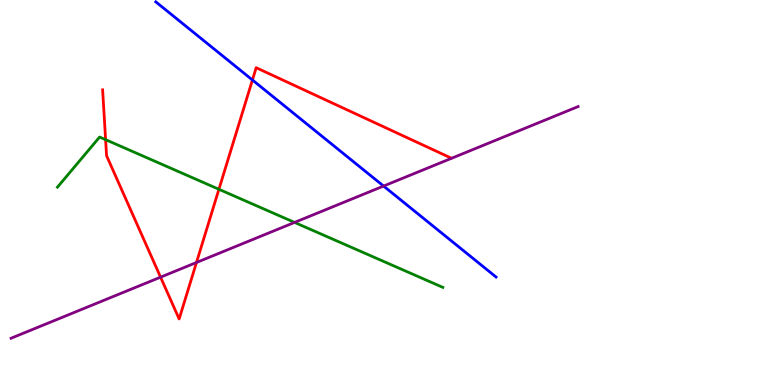[{'lines': ['blue', 'red'], 'intersections': [{'x': 3.26, 'y': 7.92}]}, {'lines': ['green', 'red'], 'intersections': [{'x': 1.36, 'y': 6.37}, {'x': 2.82, 'y': 5.08}]}, {'lines': ['purple', 'red'], 'intersections': [{'x': 2.07, 'y': 2.8}, {'x': 2.54, 'y': 3.18}]}, {'lines': ['blue', 'green'], 'intersections': []}, {'lines': ['blue', 'purple'], 'intersections': [{'x': 4.95, 'y': 5.17}]}, {'lines': ['green', 'purple'], 'intersections': [{'x': 3.8, 'y': 4.22}]}]